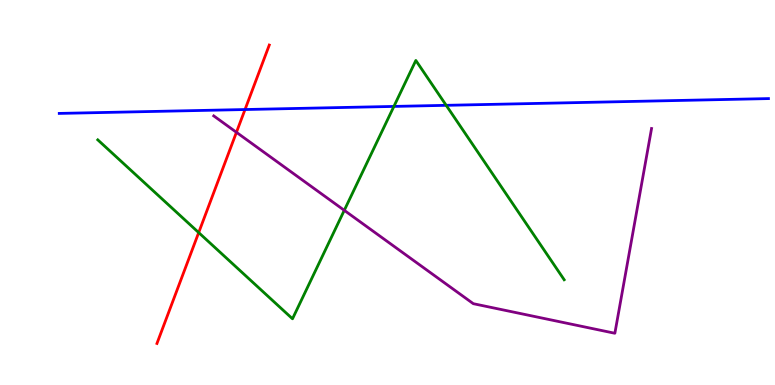[{'lines': ['blue', 'red'], 'intersections': [{'x': 3.16, 'y': 7.15}]}, {'lines': ['green', 'red'], 'intersections': [{'x': 2.56, 'y': 3.96}]}, {'lines': ['purple', 'red'], 'intersections': [{'x': 3.05, 'y': 6.56}]}, {'lines': ['blue', 'green'], 'intersections': [{'x': 5.08, 'y': 7.24}, {'x': 5.76, 'y': 7.26}]}, {'lines': ['blue', 'purple'], 'intersections': []}, {'lines': ['green', 'purple'], 'intersections': [{'x': 4.44, 'y': 4.54}]}]